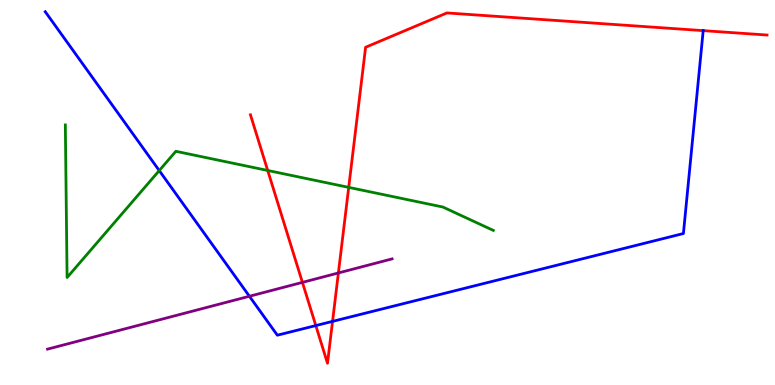[{'lines': ['blue', 'red'], 'intersections': [{'x': 4.07, 'y': 1.54}, {'x': 4.29, 'y': 1.65}, {'x': 9.07, 'y': 9.2}]}, {'lines': ['green', 'red'], 'intersections': [{'x': 3.45, 'y': 5.57}, {'x': 4.5, 'y': 5.13}]}, {'lines': ['purple', 'red'], 'intersections': [{'x': 3.9, 'y': 2.67}, {'x': 4.37, 'y': 2.91}]}, {'lines': ['blue', 'green'], 'intersections': [{'x': 2.05, 'y': 5.57}]}, {'lines': ['blue', 'purple'], 'intersections': [{'x': 3.22, 'y': 2.3}]}, {'lines': ['green', 'purple'], 'intersections': []}]